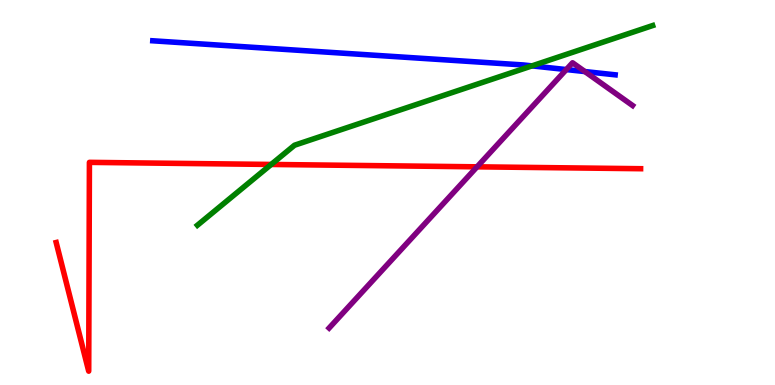[{'lines': ['blue', 'red'], 'intersections': []}, {'lines': ['green', 'red'], 'intersections': [{'x': 3.5, 'y': 5.73}]}, {'lines': ['purple', 'red'], 'intersections': [{'x': 6.16, 'y': 5.67}]}, {'lines': ['blue', 'green'], 'intersections': [{'x': 6.86, 'y': 8.29}]}, {'lines': ['blue', 'purple'], 'intersections': [{'x': 7.31, 'y': 8.19}, {'x': 7.55, 'y': 8.14}]}, {'lines': ['green', 'purple'], 'intersections': []}]